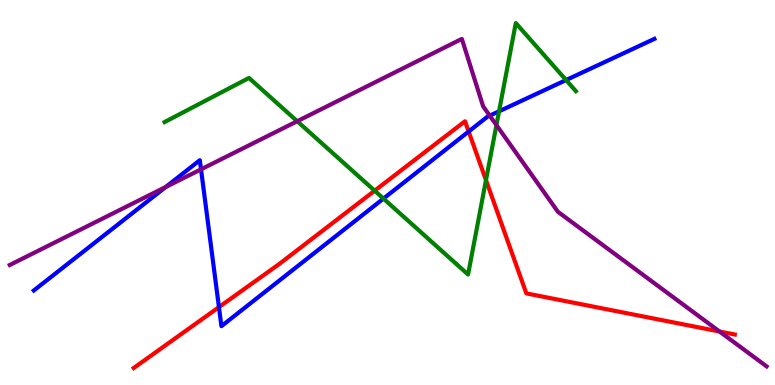[{'lines': ['blue', 'red'], 'intersections': [{'x': 2.82, 'y': 2.02}, {'x': 6.05, 'y': 6.58}]}, {'lines': ['green', 'red'], 'intersections': [{'x': 4.83, 'y': 5.05}, {'x': 6.27, 'y': 5.32}]}, {'lines': ['purple', 'red'], 'intersections': [{'x': 9.28, 'y': 1.39}]}, {'lines': ['blue', 'green'], 'intersections': [{'x': 4.95, 'y': 4.84}, {'x': 6.44, 'y': 7.11}, {'x': 7.3, 'y': 7.92}]}, {'lines': ['blue', 'purple'], 'intersections': [{'x': 2.14, 'y': 5.14}, {'x': 2.59, 'y': 5.6}, {'x': 6.32, 'y': 7.0}]}, {'lines': ['green', 'purple'], 'intersections': [{'x': 3.84, 'y': 6.85}, {'x': 6.41, 'y': 6.75}]}]